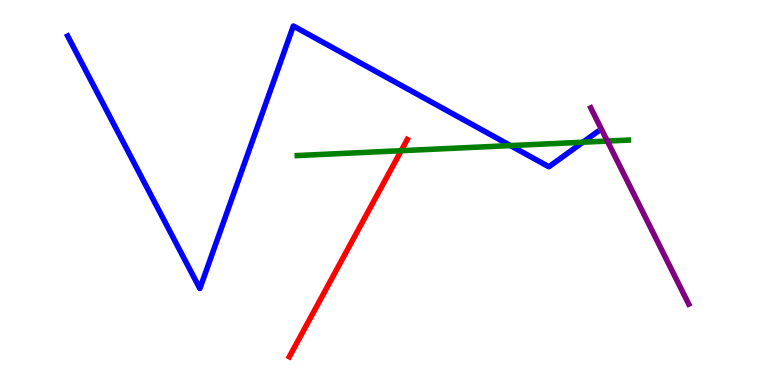[{'lines': ['blue', 'red'], 'intersections': []}, {'lines': ['green', 'red'], 'intersections': [{'x': 5.18, 'y': 6.09}]}, {'lines': ['purple', 'red'], 'intersections': []}, {'lines': ['blue', 'green'], 'intersections': [{'x': 6.59, 'y': 6.22}, {'x': 7.52, 'y': 6.31}]}, {'lines': ['blue', 'purple'], 'intersections': []}, {'lines': ['green', 'purple'], 'intersections': [{'x': 7.84, 'y': 6.34}]}]